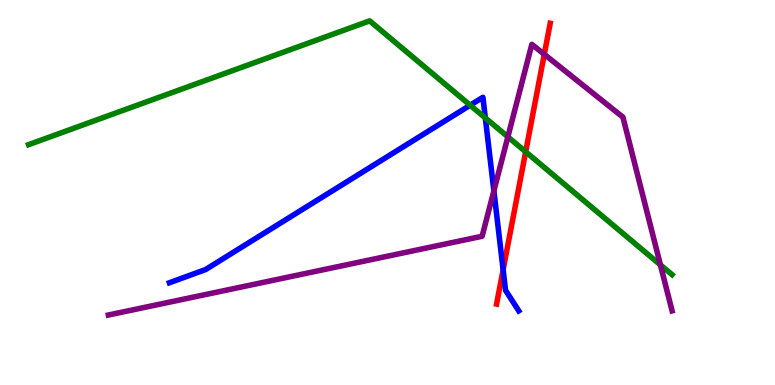[{'lines': ['blue', 'red'], 'intersections': [{'x': 6.49, 'y': 2.99}]}, {'lines': ['green', 'red'], 'intersections': [{'x': 6.78, 'y': 6.06}]}, {'lines': ['purple', 'red'], 'intersections': [{'x': 7.02, 'y': 8.59}]}, {'lines': ['blue', 'green'], 'intersections': [{'x': 6.07, 'y': 7.27}, {'x': 6.26, 'y': 6.94}]}, {'lines': ['blue', 'purple'], 'intersections': [{'x': 6.37, 'y': 5.04}]}, {'lines': ['green', 'purple'], 'intersections': [{'x': 6.55, 'y': 6.45}, {'x': 8.52, 'y': 3.12}]}]